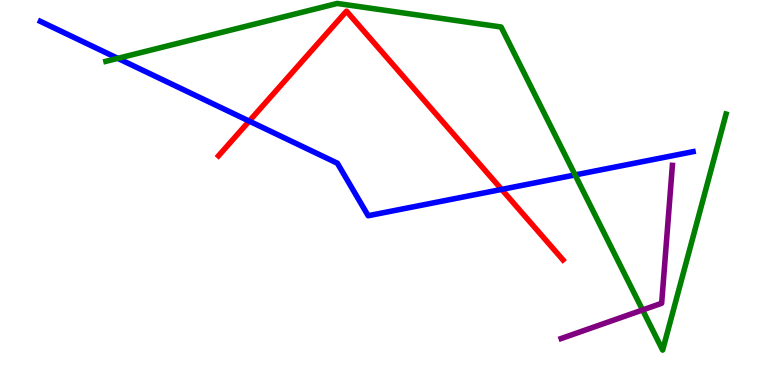[{'lines': ['blue', 'red'], 'intersections': [{'x': 3.22, 'y': 6.85}, {'x': 6.47, 'y': 5.08}]}, {'lines': ['green', 'red'], 'intersections': []}, {'lines': ['purple', 'red'], 'intersections': []}, {'lines': ['blue', 'green'], 'intersections': [{'x': 1.52, 'y': 8.48}, {'x': 7.42, 'y': 5.46}]}, {'lines': ['blue', 'purple'], 'intersections': []}, {'lines': ['green', 'purple'], 'intersections': [{'x': 8.29, 'y': 1.95}]}]